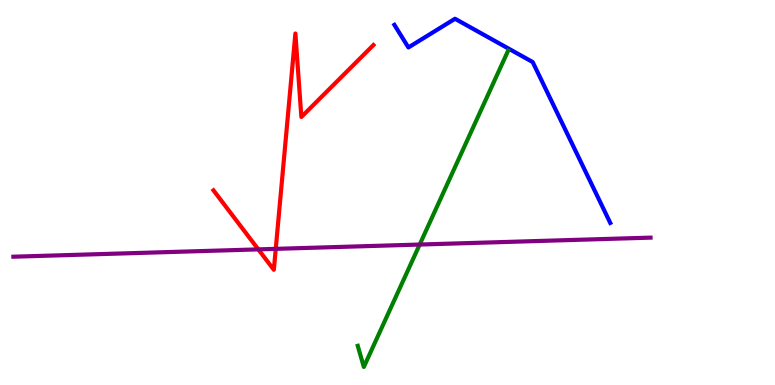[{'lines': ['blue', 'red'], 'intersections': []}, {'lines': ['green', 'red'], 'intersections': []}, {'lines': ['purple', 'red'], 'intersections': [{'x': 3.33, 'y': 3.52}, {'x': 3.56, 'y': 3.54}]}, {'lines': ['blue', 'green'], 'intersections': []}, {'lines': ['blue', 'purple'], 'intersections': []}, {'lines': ['green', 'purple'], 'intersections': [{'x': 5.42, 'y': 3.65}]}]